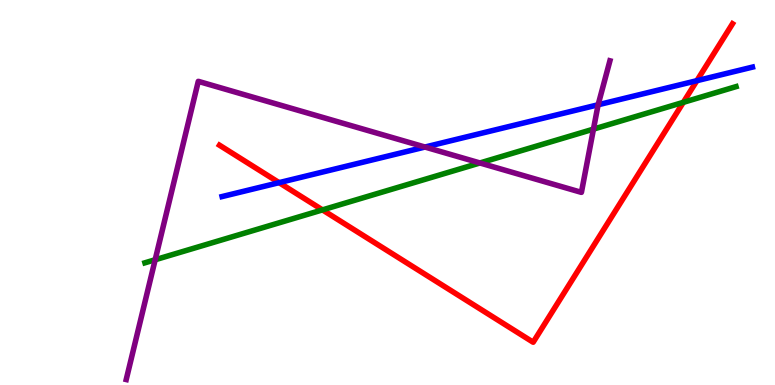[{'lines': ['blue', 'red'], 'intersections': [{'x': 3.6, 'y': 5.26}, {'x': 8.99, 'y': 7.9}]}, {'lines': ['green', 'red'], 'intersections': [{'x': 4.16, 'y': 4.55}, {'x': 8.82, 'y': 7.34}]}, {'lines': ['purple', 'red'], 'intersections': []}, {'lines': ['blue', 'green'], 'intersections': []}, {'lines': ['blue', 'purple'], 'intersections': [{'x': 5.48, 'y': 6.18}, {'x': 7.72, 'y': 7.28}]}, {'lines': ['green', 'purple'], 'intersections': [{'x': 2.0, 'y': 3.25}, {'x': 6.19, 'y': 5.77}, {'x': 7.66, 'y': 6.65}]}]